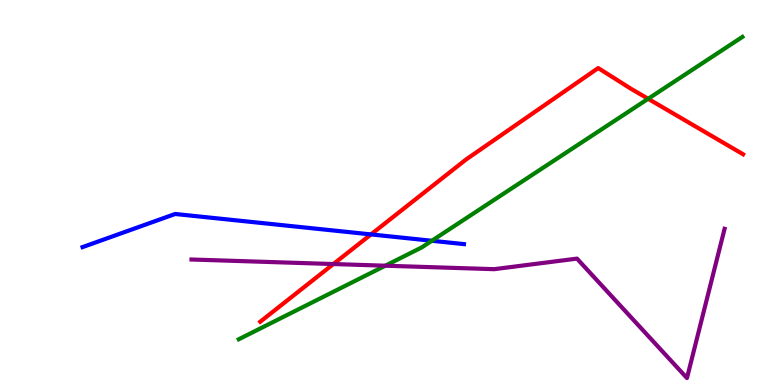[{'lines': ['blue', 'red'], 'intersections': [{'x': 4.79, 'y': 3.91}]}, {'lines': ['green', 'red'], 'intersections': [{'x': 8.36, 'y': 7.43}]}, {'lines': ['purple', 'red'], 'intersections': [{'x': 4.3, 'y': 3.14}]}, {'lines': ['blue', 'green'], 'intersections': [{'x': 5.57, 'y': 3.75}]}, {'lines': ['blue', 'purple'], 'intersections': []}, {'lines': ['green', 'purple'], 'intersections': [{'x': 4.97, 'y': 3.1}]}]